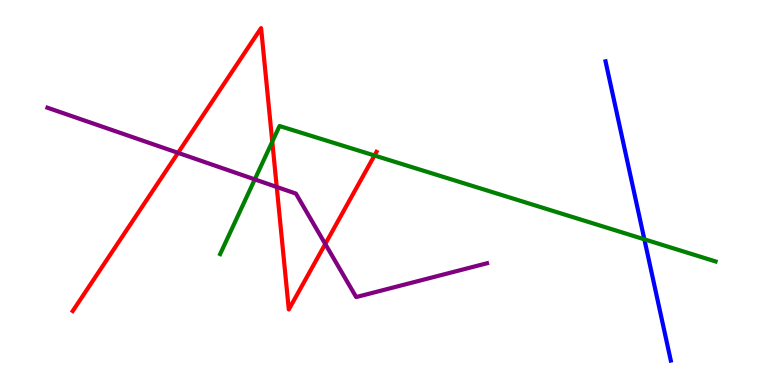[{'lines': ['blue', 'red'], 'intersections': []}, {'lines': ['green', 'red'], 'intersections': [{'x': 3.51, 'y': 6.32}, {'x': 4.83, 'y': 5.96}]}, {'lines': ['purple', 'red'], 'intersections': [{'x': 2.3, 'y': 6.03}, {'x': 3.57, 'y': 5.14}, {'x': 4.2, 'y': 3.66}]}, {'lines': ['blue', 'green'], 'intersections': [{'x': 8.31, 'y': 3.78}]}, {'lines': ['blue', 'purple'], 'intersections': []}, {'lines': ['green', 'purple'], 'intersections': [{'x': 3.29, 'y': 5.34}]}]